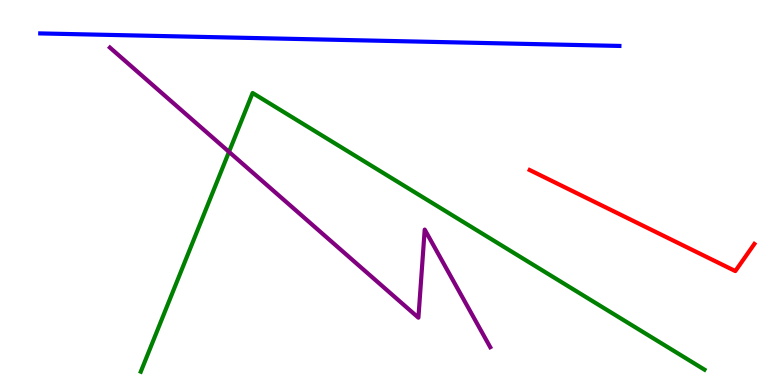[{'lines': ['blue', 'red'], 'intersections': []}, {'lines': ['green', 'red'], 'intersections': []}, {'lines': ['purple', 'red'], 'intersections': []}, {'lines': ['blue', 'green'], 'intersections': []}, {'lines': ['blue', 'purple'], 'intersections': []}, {'lines': ['green', 'purple'], 'intersections': [{'x': 2.95, 'y': 6.06}]}]